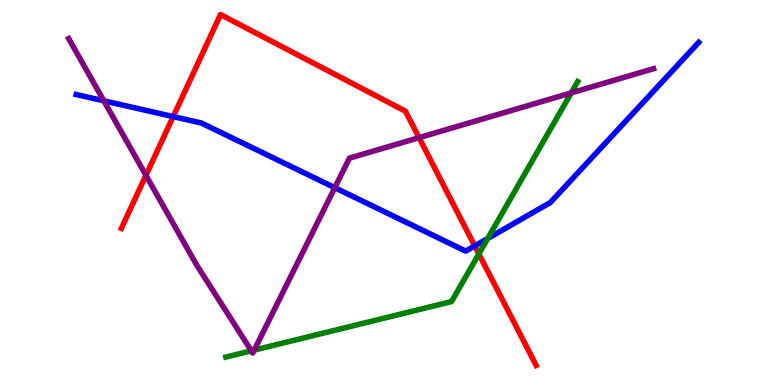[{'lines': ['blue', 'red'], 'intersections': [{'x': 2.23, 'y': 6.97}, {'x': 6.13, 'y': 3.61}]}, {'lines': ['green', 'red'], 'intersections': [{'x': 6.18, 'y': 3.4}]}, {'lines': ['purple', 'red'], 'intersections': [{'x': 1.88, 'y': 5.45}, {'x': 5.41, 'y': 6.42}]}, {'lines': ['blue', 'green'], 'intersections': [{'x': 6.29, 'y': 3.81}]}, {'lines': ['blue', 'purple'], 'intersections': [{'x': 1.34, 'y': 7.38}, {'x': 4.32, 'y': 5.12}]}, {'lines': ['green', 'purple'], 'intersections': [{'x': 3.24, 'y': 0.888}, {'x': 3.28, 'y': 0.906}, {'x': 7.37, 'y': 7.59}]}]